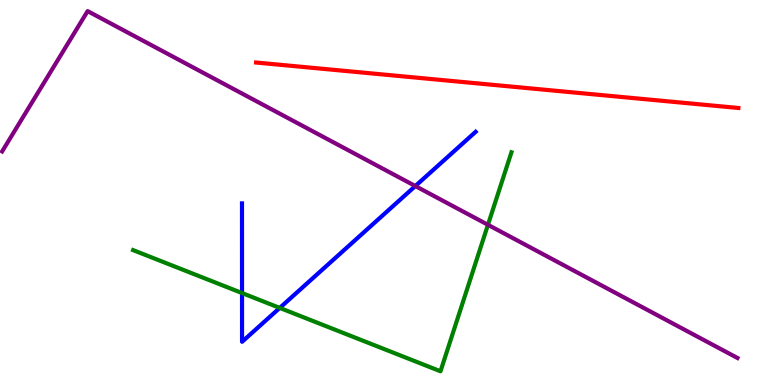[{'lines': ['blue', 'red'], 'intersections': []}, {'lines': ['green', 'red'], 'intersections': []}, {'lines': ['purple', 'red'], 'intersections': []}, {'lines': ['blue', 'green'], 'intersections': [{'x': 3.12, 'y': 2.39}, {'x': 3.61, 'y': 2.0}]}, {'lines': ['blue', 'purple'], 'intersections': [{'x': 5.36, 'y': 5.17}]}, {'lines': ['green', 'purple'], 'intersections': [{'x': 6.3, 'y': 4.16}]}]